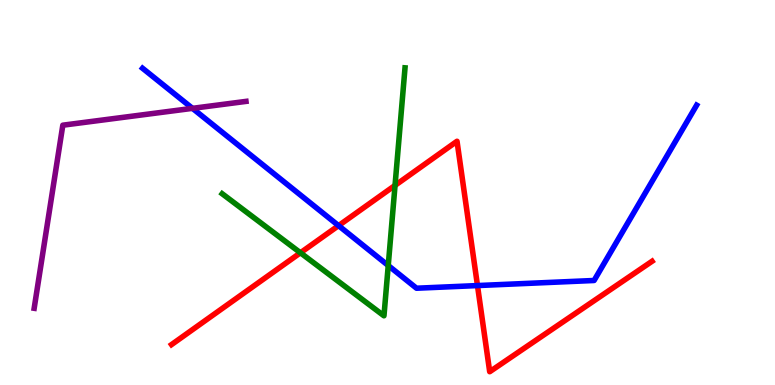[{'lines': ['blue', 'red'], 'intersections': [{'x': 4.37, 'y': 4.14}, {'x': 6.16, 'y': 2.58}]}, {'lines': ['green', 'red'], 'intersections': [{'x': 3.88, 'y': 3.43}, {'x': 5.1, 'y': 5.18}]}, {'lines': ['purple', 'red'], 'intersections': []}, {'lines': ['blue', 'green'], 'intersections': [{'x': 5.01, 'y': 3.1}]}, {'lines': ['blue', 'purple'], 'intersections': [{'x': 2.48, 'y': 7.19}]}, {'lines': ['green', 'purple'], 'intersections': []}]